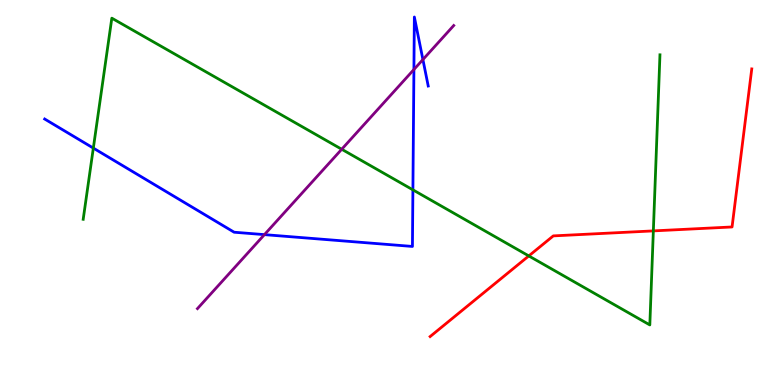[{'lines': ['blue', 'red'], 'intersections': []}, {'lines': ['green', 'red'], 'intersections': [{'x': 6.82, 'y': 3.35}, {'x': 8.43, 'y': 4.0}]}, {'lines': ['purple', 'red'], 'intersections': []}, {'lines': ['blue', 'green'], 'intersections': [{'x': 1.2, 'y': 6.15}, {'x': 5.33, 'y': 5.07}]}, {'lines': ['blue', 'purple'], 'intersections': [{'x': 3.41, 'y': 3.91}, {'x': 5.34, 'y': 8.19}, {'x': 5.46, 'y': 8.45}]}, {'lines': ['green', 'purple'], 'intersections': [{'x': 4.41, 'y': 6.12}]}]